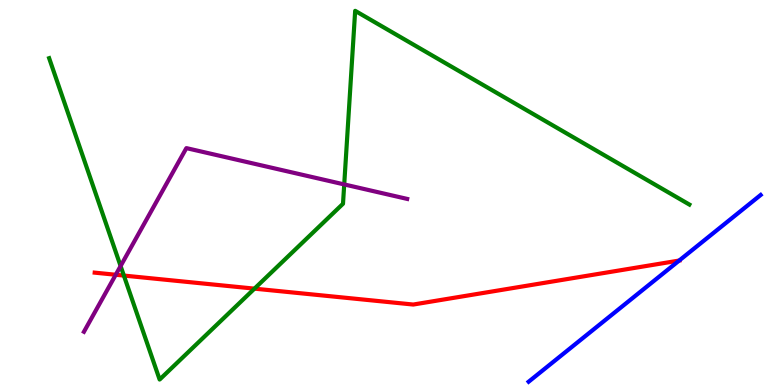[{'lines': ['blue', 'red'], 'intersections': [{'x': 8.76, 'y': 3.23}]}, {'lines': ['green', 'red'], 'intersections': [{'x': 1.6, 'y': 2.84}, {'x': 3.28, 'y': 2.5}]}, {'lines': ['purple', 'red'], 'intersections': [{'x': 1.49, 'y': 2.86}]}, {'lines': ['blue', 'green'], 'intersections': []}, {'lines': ['blue', 'purple'], 'intersections': []}, {'lines': ['green', 'purple'], 'intersections': [{'x': 1.56, 'y': 3.09}, {'x': 4.44, 'y': 5.21}]}]